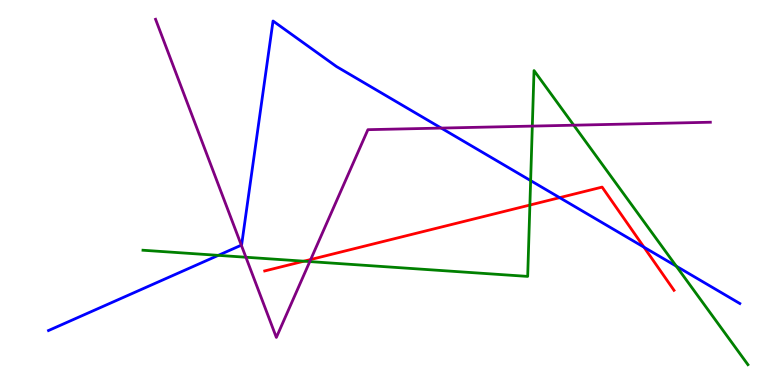[{'lines': ['blue', 'red'], 'intersections': [{'x': 7.22, 'y': 4.87}, {'x': 8.31, 'y': 3.58}]}, {'lines': ['green', 'red'], 'intersections': [{'x': 3.92, 'y': 3.22}, {'x': 6.84, 'y': 4.67}]}, {'lines': ['purple', 'red'], 'intersections': [{'x': 4.01, 'y': 3.26}]}, {'lines': ['blue', 'green'], 'intersections': [{'x': 2.82, 'y': 3.37}, {'x': 6.85, 'y': 5.31}, {'x': 8.73, 'y': 3.09}]}, {'lines': ['blue', 'purple'], 'intersections': [{'x': 3.11, 'y': 3.63}, {'x': 5.69, 'y': 6.67}]}, {'lines': ['green', 'purple'], 'intersections': [{'x': 3.17, 'y': 3.32}, {'x': 4.0, 'y': 3.21}, {'x': 6.87, 'y': 6.72}, {'x': 7.4, 'y': 6.75}]}]